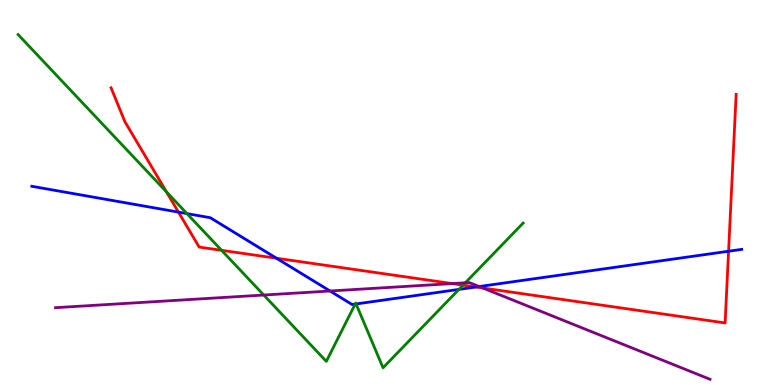[{'lines': ['blue', 'red'], 'intersections': [{'x': 2.3, 'y': 4.49}, {'x': 3.57, 'y': 3.29}, {'x': 6.14, 'y': 2.55}, {'x': 9.4, 'y': 3.47}]}, {'lines': ['green', 'red'], 'intersections': [{'x': 2.15, 'y': 5.02}, {'x': 2.86, 'y': 3.5}, {'x': 5.97, 'y': 2.59}]}, {'lines': ['purple', 'red'], 'intersections': [{'x': 5.84, 'y': 2.63}, {'x': 6.23, 'y': 2.52}]}, {'lines': ['blue', 'green'], 'intersections': [{'x': 2.41, 'y': 4.45}, {'x': 4.58, 'y': 2.1}, {'x': 4.59, 'y': 2.11}, {'x': 5.92, 'y': 2.48}]}, {'lines': ['blue', 'purple'], 'intersections': [{'x': 4.26, 'y': 2.44}, {'x': 6.18, 'y': 2.56}]}, {'lines': ['green', 'purple'], 'intersections': [{'x': 3.4, 'y': 2.34}, {'x': 6.0, 'y': 2.65}]}]